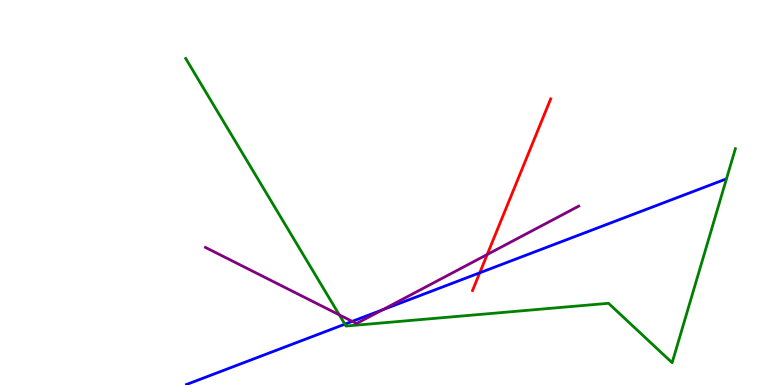[{'lines': ['blue', 'red'], 'intersections': [{'x': 6.19, 'y': 2.91}]}, {'lines': ['green', 'red'], 'intersections': []}, {'lines': ['purple', 'red'], 'intersections': [{'x': 6.29, 'y': 3.39}]}, {'lines': ['blue', 'green'], 'intersections': [{'x': 4.45, 'y': 1.58}]}, {'lines': ['blue', 'purple'], 'intersections': [{'x': 4.54, 'y': 1.65}, {'x': 4.93, 'y': 1.95}]}, {'lines': ['green', 'purple'], 'intersections': [{'x': 4.38, 'y': 1.82}]}]